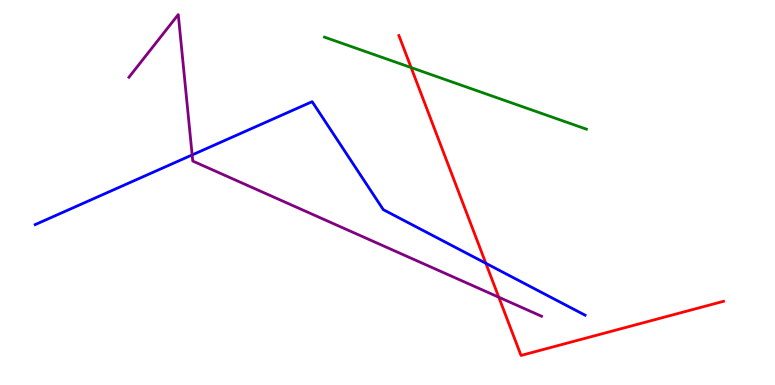[{'lines': ['blue', 'red'], 'intersections': [{'x': 6.27, 'y': 3.16}]}, {'lines': ['green', 'red'], 'intersections': [{'x': 5.3, 'y': 8.24}]}, {'lines': ['purple', 'red'], 'intersections': [{'x': 6.44, 'y': 2.28}]}, {'lines': ['blue', 'green'], 'intersections': []}, {'lines': ['blue', 'purple'], 'intersections': [{'x': 2.48, 'y': 5.98}]}, {'lines': ['green', 'purple'], 'intersections': []}]